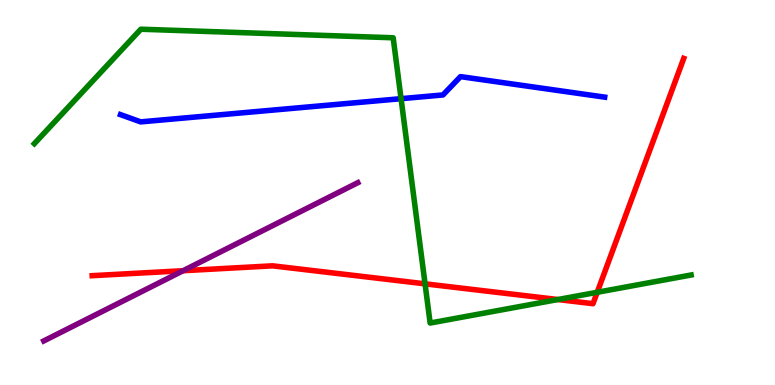[{'lines': ['blue', 'red'], 'intersections': []}, {'lines': ['green', 'red'], 'intersections': [{'x': 5.48, 'y': 2.63}, {'x': 7.2, 'y': 2.22}, {'x': 7.71, 'y': 2.41}]}, {'lines': ['purple', 'red'], 'intersections': [{'x': 2.36, 'y': 2.97}]}, {'lines': ['blue', 'green'], 'intersections': [{'x': 5.18, 'y': 7.44}]}, {'lines': ['blue', 'purple'], 'intersections': []}, {'lines': ['green', 'purple'], 'intersections': []}]